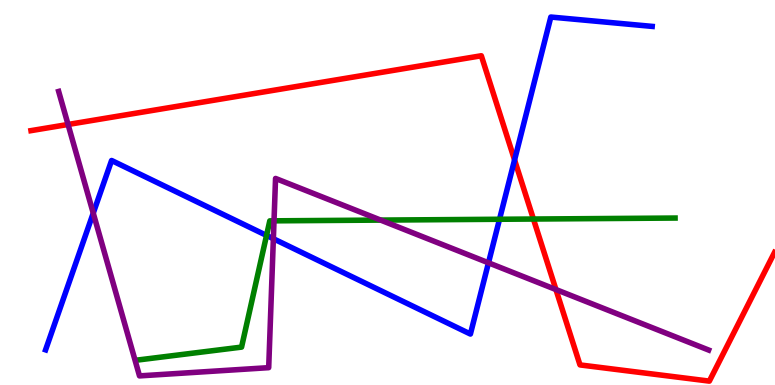[{'lines': ['blue', 'red'], 'intersections': [{'x': 6.64, 'y': 5.85}]}, {'lines': ['green', 'red'], 'intersections': [{'x': 6.88, 'y': 4.31}]}, {'lines': ['purple', 'red'], 'intersections': [{'x': 0.878, 'y': 6.77}, {'x': 7.17, 'y': 2.48}]}, {'lines': ['blue', 'green'], 'intersections': [{'x': 3.44, 'y': 3.88}, {'x': 6.45, 'y': 4.3}]}, {'lines': ['blue', 'purple'], 'intersections': [{'x': 1.2, 'y': 4.46}, {'x': 3.53, 'y': 3.8}, {'x': 6.3, 'y': 3.17}]}, {'lines': ['green', 'purple'], 'intersections': [{'x': 3.54, 'y': 4.26}, {'x': 4.91, 'y': 4.28}]}]